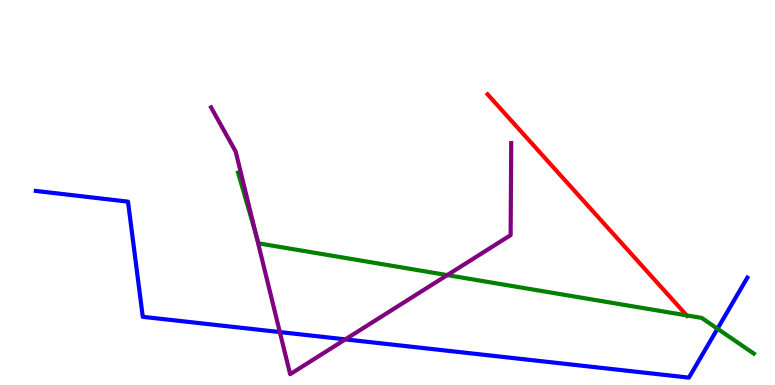[{'lines': ['blue', 'red'], 'intersections': []}, {'lines': ['green', 'red'], 'intersections': [{'x': 8.86, 'y': 1.81}]}, {'lines': ['purple', 'red'], 'intersections': []}, {'lines': ['blue', 'green'], 'intersections': [{'x': 9.26, 'y': 1.46}]}, {'lines': ['blue', 'purple'], 'intersections': [{'x': 3.61, 'y': 1.37}, {'x': 4.46, 'y': 1.19}]}, {'lines': ['green', 'purple'], 'intersections': [{'x': 3.3, 'y': 3.92}, {'x': 5.77, 'y': 2.85}]}]